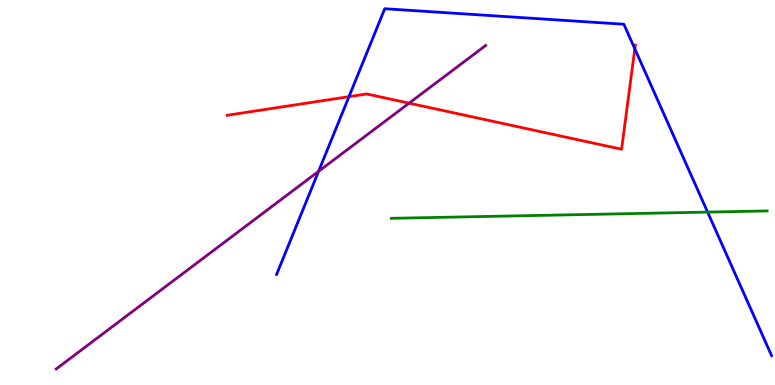[{'lines': ['blue', 'red'], 'intersections': [{'x': 4.5, 'y': 7.49}, {'x': 8.19, 'y': 8.73}]}, {'lines': ['green', 'red'], 'intersections': []}, {'lines': ['purple', 'red'], 'intersections': [{'x': 5.28, 'y': 7.32}]}, {'lines': ['blue', 'green'], 'intersections': [{'x': 9.13, 'y': 4.49}]}, {'lines': ['blue', 'purple'], 'intersections': [{'x': 4.11, 'y': 5.55}]}, {'lines': ['green', 'purple'], 'intersections': []}]